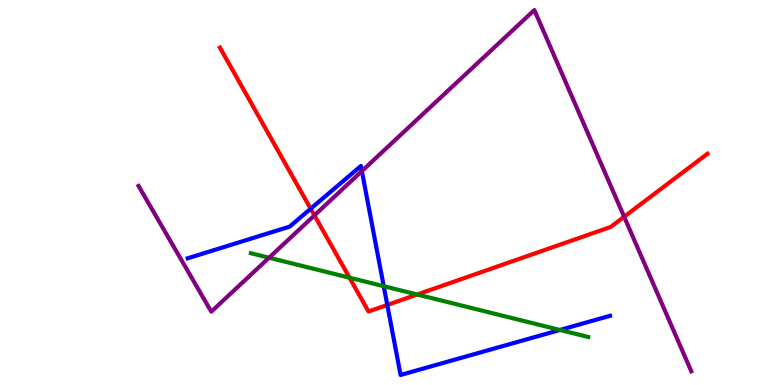[{'lines': ['blue', 'red'], 'intersections': [{'x': 4.01, 'y': 4.58}, {'x': 5.0, 'y': 2.08}]}, {'lines': ['green', 'red'], 'intersections': [{'x': 4.51, 'y': 2.79}, {'x': 5.38, 'y': 2.35}]}, {'lines': ['purple', 'red'], 'intersections': [{'x': 4.06, 'y': 4.41}, {'x': 8.05, 'y': 4.37}]}, {'lines': ['blue', 'green'], 'intersections': [{'x': 4.95, 'y': 2.57}, {'x': 7.23, 'y': 1.43}]}, {'lines': ['blue', 'purple'], 'intersections': [{'x': 4.67, 'y': 5.56}]}, {'lines': ['green', 'purple'], 'intersections': [{'x': 3.47, 'y': 3.31}]}]